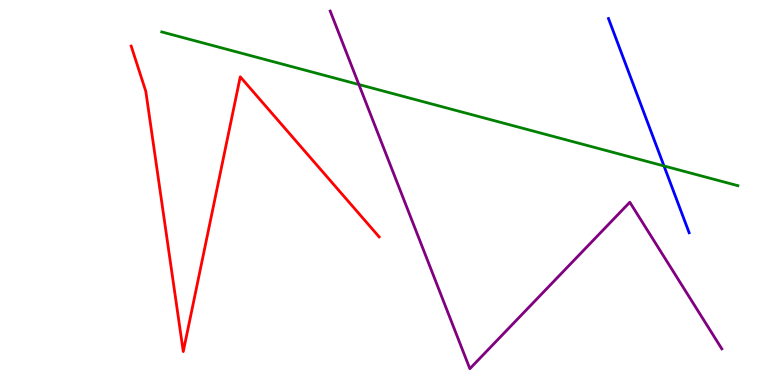[{'lines': ['blue', 'red'], 'intersections': []}, {'lines': ['green', 'red'], 'intersections': []}, {'lines': ['purple', 'red'], 'intersections': []}, {'lines': ['blue', 'green'], 'intersections': [{'x': 8.57, 'y': 5.69}]}, {'lines': ['blue', 'purple'], 'intersections': []}, {'lines': ['green', 'purple'], 'intersections': [{'x': 4.63, 'y': 7.8}]}]